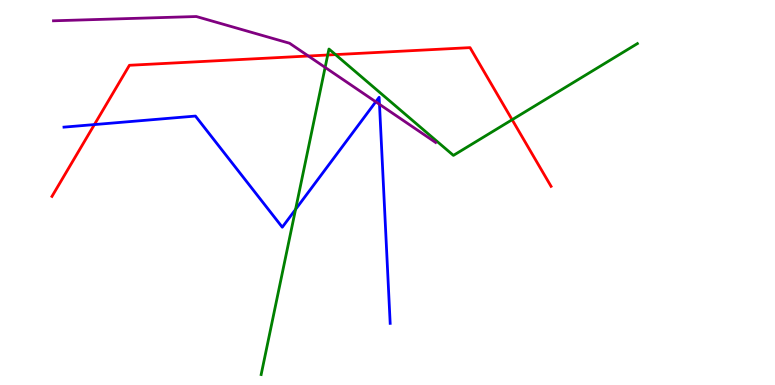[{'lines': ['blue', 'red'], 'intersections': [{'x': 1.22, 'y': 6.76}]}, {'lines': ['green', 'red'], 'intersections': [{'x': 4.23, 'y': 8.57}, {'x': 4.33, 'y': 8.58}, {'x': 6.61, 'y': 6.89}]}, {'lines': ['purple', 'red'], 'intersections': [{'x': 3.98, 'y': 8.55}]}, {'lines': ['blue', 'green'], 'intersections': [{'x': 3.81, 'y': 4.56}]}, {'lines': ['blue', 'purple'], 'intersections': [{'x': 4.85, 'y': 7.36}, {'x': 4.9, 'y': 7.29}]}, {'lines': ['green', 'purple'], 'intersections': [{'x': 4.2, 'y': 8.25}]}]